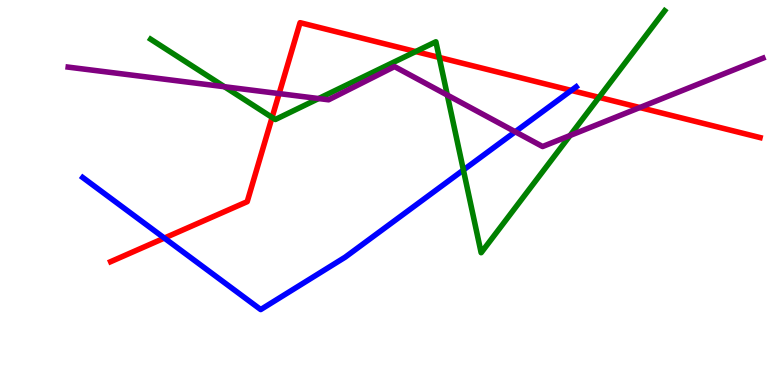[{'lines': ['blue', 'red'], 'intersections': [{'x': 2.12, 'y': 3.82}, {'x': 7.37, 'y': 7.65}]}, {'lines': ['green', 'red'], 'intersections': [{'x': 3.51, 'y': 6.95}, {'x': 5.36, 'y': 8.66}, {'x': 5.67, 'y': 8.51}, {'x': 7.73, 'y': 7.47}]}, {'lines': ['purple', 'red'], 'intersections': [{'x': 3.6, 'y': 7.57}, {'x': 8.26, 'y': 7.21}]}, {'lines': ['blue', 'green'], 'intersections': [{'x': 5.98, 'y': 5.58}]}, {'lines': ['blue', 'purple'], 'intersections': [{'x': 6.65, 'y': 6.58}]}, {'lines': ['green', 'purple'], 'intersections': [{'x': 2.9, 'y': 7.75}, {'x': 4.11, 'y': 7.44}, {'x': 5.77, 'y': 7.53}, {'x': 7.36, 'y': 6.48}]}]